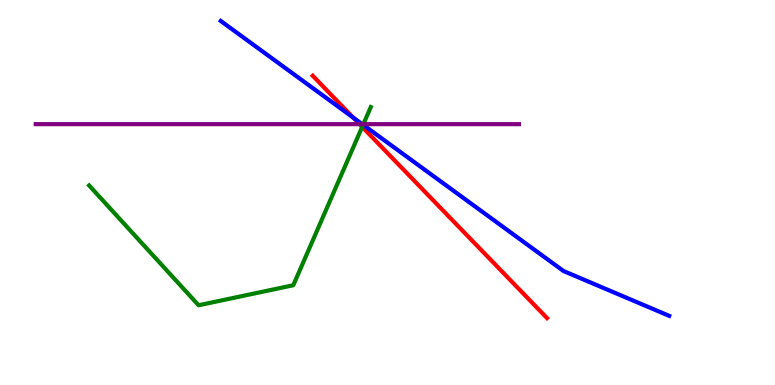[{'lines': ['blue', 'red'], 'intersections': [{'x': 4.56, 'y': 6.95}]}, {'lines': ['green', 'red'], 'intersections': [{'x': 4.67, 'y': 6.7}]}, {'lines': ['purple', 'red'], 'intersections': [{'x': 4.64, 'y': 6.77}]}, {'lines': ['blue', 'green'], 'intersections': [{'x': 4.68, 'y': 6.76}]}, {'lines': ['blue', 'purple'], 'intersections': [{'x': 4.67, 'y': 6.77}]}, {'lines': ['green', 'purple'], 'intersections': [{'x': 4.69, 'y': 6.77}]}]